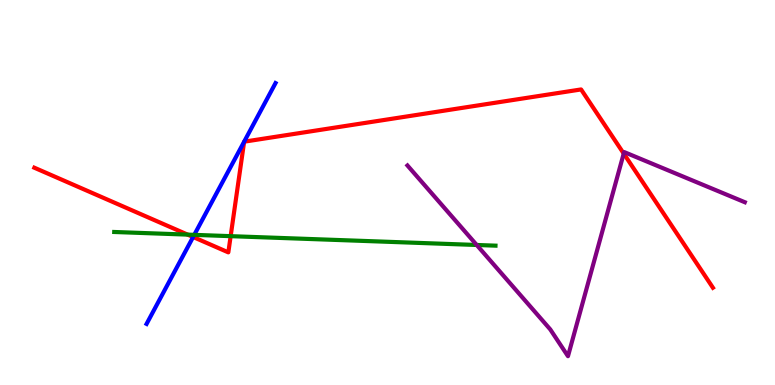[{'lines': ['blue', 'red'], 'intersections': [{'x': 2.49, 'y': 3.84}, {'x': 3.15, 'y': 6.32}, {'x': 3.15, 'y': 6.32}]}, {'lines': ['green', 'red'], 'intersections': [{'x': 2.42, 'y': 3.91}, {'x': 2.98, 'y': 3.87}]}, {'lines': ['purple', 'red'], 'intersections': [{'x': 8.05, 'y': 6.01}]}, {'lines': ['blue', 'green'], 'intersections': [{'x': 2.51, 'y': 3.9}]}, {'lines': ['blue', 'purple'], 'intersections': []}, {'lines': ['green', 'purple'], 'intersections': [{'x': 6.15, 'y': 3.64}]}]